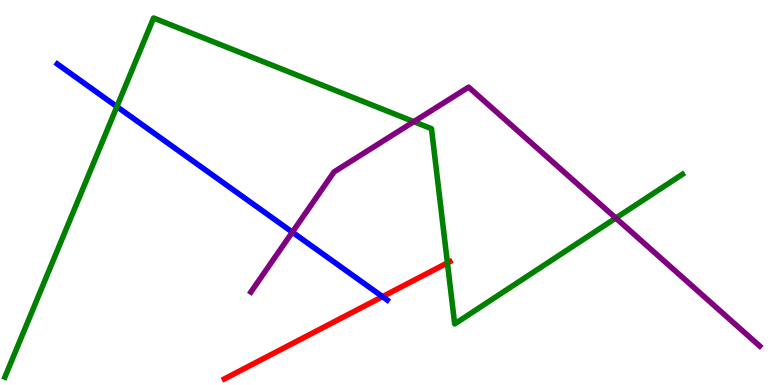[{'lines': ['blue', 'red'], 'intersections': [{'x': 4.94, 'y': 2.29}]}, {'lines': ['green', 'red'], 'intersections': [{'x': 5.77, 'y': 3.17}]}, {'lines': ['purple', 'red'], 'intersections': []}, {'lines': ['blue', 'green'], 'intersections': [{'x': 1.51, 'y': 7.23}]}, {'lines': ['blue', 'purple'], 'intersections': [{'x': 3.77, 'y': 3.97}]}, {'lines': ['green', 'purple'], 'intersections': [{'x': 5.34, 'y': 6.84}, {'x': 7.95, 'y': 4.34}]}]